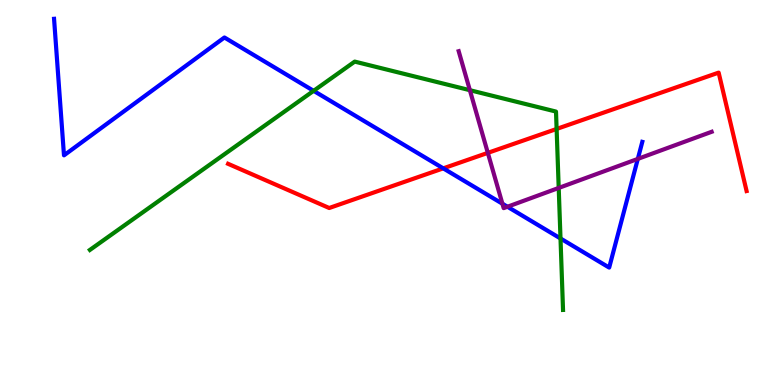[{'lines': ['blue', 'red'], 'intersections': [{'x': 5.72, 'y': 5.63}]}, {'lines': ['green', 'red'], 'intersections': [{'x': 7.18, 'y': 6.65}]}, {'lines': ['purple', 'red'], 'intersections': [{'x': 6.29, 'y': 6.03}]}, {'lines': ['blue', 'green'], 'intersections': [{'x': 4.05, 'y': 7.64}, {'x': 7.23, 'y': 3.81}]}, {'lines': ['blue', 'purple'], 'intersections': [{'x': 6.48, 'y': 4.71}, {'x': 6.55, 'y': 4.63}, {'x': 8.23, 'y': 5.87}]}, {'lines': ['green', 'purple'], 'intersections': [{'x': 6.06, 'y': 7.66}, {'x': 7.21, 'y': 5.12}]}]